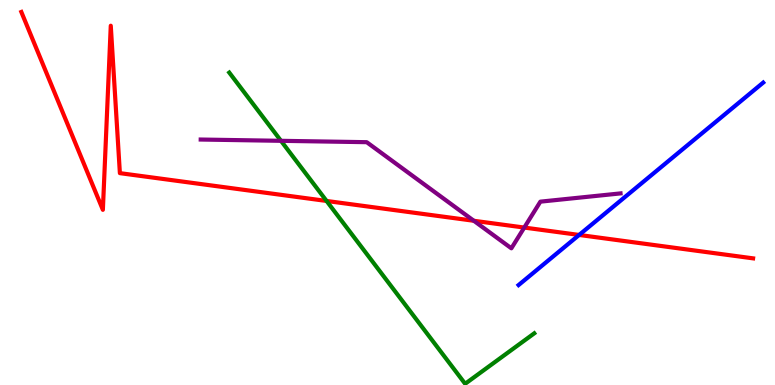[{'lines': ['blue', 'red'], 'intersections': [{'x': 7.47, 'y': 3.9}]}, {'lines': ['green', 'red'], 'intersections': [{'x': 4.21, 'y': 4.78}]}, {'lines': ['purple', 'red'], 'intersections': [{'x': 6.11, 'y': 4.27}, {'x': 6.76, 'y': 4.09}]}, {'lines': ['blue', 'green'], 'intersections': []}, {'lines': ['blue', 'purple'], 'intersections': []}, {'lines': ['green', 'purple'], 'intersections': [{'x': 3.63, 'y': 6.34}]}]